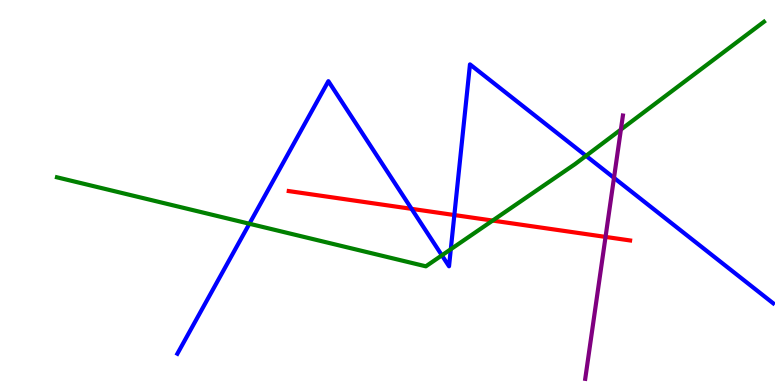[{'lines': ['blue', 'red'], 'intersections': [{'x': 5.31, 'y': 4.58}, {'x': 5.86, 'y': 4.41}]}, {'lines': ['green', 'red'], 'intersections': [{'x': 6.36, 'y': 4.27}]}, {'lines': ['purple', 'red'], 'intersections': [{'x': 7.81, 'y': 3.85}]}, {'lines': ['blue', 'green'], 'intersections': [{'x': 3.22, 'y': 4.19}, {'x': 5.7, 'y': 3.37}, {'x': 5.82, 'y': 3.53}, {'x': 7.56, 'y': 5.95}]}, {'lines': ['blue', 'purple'], 'intersections': [{'x': 7.92, 'y': 5.38}]}, {'lines': ['green', 'purple'], 'intersections': [{'x': 8.01, 'y': 6.63}]}]